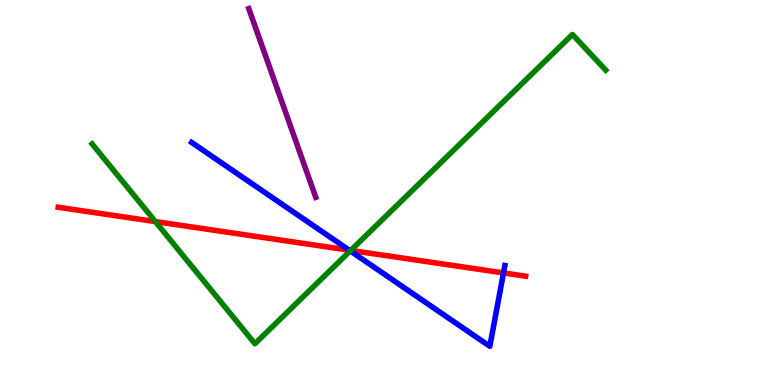[{'lines': ['blue', 'red'], 'intersections': [{'x': 4.51, 'y': 3.5}, {'x': 6.5, 'y': 2.91}]}, {'lines': ['green', 'red'], 'intersections': [{'x': 2.0, 'y': 4.24}, {'x': 4.53, 'y': 3.5}]}, {'lines': ['purple', 'red'], 'intersections': []}, {'lines': ['blue', 'green'], 'intersections': [{'x': 4.52, 'y': 3.48}]}, {'lines': ['blue', 'purple'], 'intersections': []}, {'lines': ['green', 'purple'], 'intersections': []}]